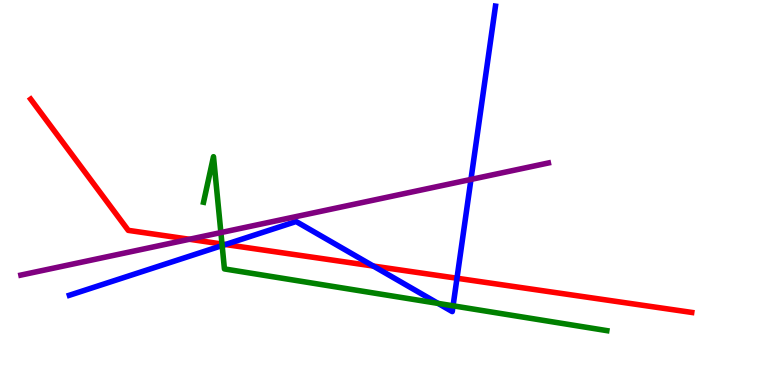[{'lines': ['blue', 'red'], 'intersections': [{'x': 2.91, 'y': 3.65}, {'x': 4.82, 'y': 3.09}, {'x': 5.9, 'y': 2.77}]}, {'lines': ['green', 'red'], 'intersections': [{'x': 2.86, 'y': 3.66}]}, {'lines': ['purple', 'red'], 'intersections': [{'x': 2.44, 'y': 3.79}]}, {'lines': ['blue', 'green'], 'intersections': [{'x': 2.87, 'y': 3.62}, {'x': 5.65, 'y': 2.12}, {'x': 5.85, 'y': 2.06}]}, {'lines': ['blue', 'purple'], 'intersections': [{'x': 6.08, 'y': 5.34}]}, {'lines': ['green', 'purple'], 'intersections': [{'x': 2.85, 'y': 3.96}]}]